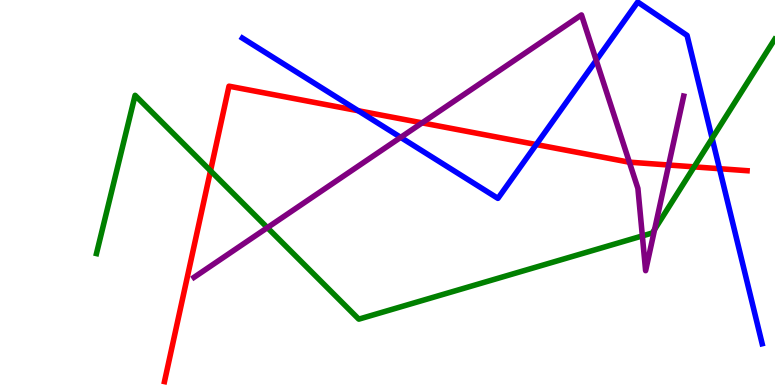[{'lines': ['blue', 'red'], 'intersections': [{'x': 4.62, 'y': 7.12}, {'x': 6.92, 'y': 6.25}, {'x': 9.28, 'y': 5.62}]}, {'lines': ['green', 'red'], 'intersections': [{'x': 2.72, 'y': 5.56}, {'x': 8.96, 'y': 5.67}]}, {'lines': ['purple', 'red'], 'intersections': [{'x': 5.45, 'y': 6.81}, {'x': 8.12, 'y': 5.79}, {'x': 8.63, 'y': 5.71}]}, {'lines': ['blue', 'green'], 'intersections': [{'x': 9.19, 'y': 6.41}]}, {'lines': ['blue', 'purple'], 'intersections': [{'x': 5.17, 'y': 6.43}, {'x': 7.69, 'y': 8.43}]}, {'lines': ['green', 'purple'], 'intersections': [{'x': 3.45, 'y': 4.09}, {'x': 8.29, 'y': 3.87}, {'x': 8.45, 'y': 4.04}]}]